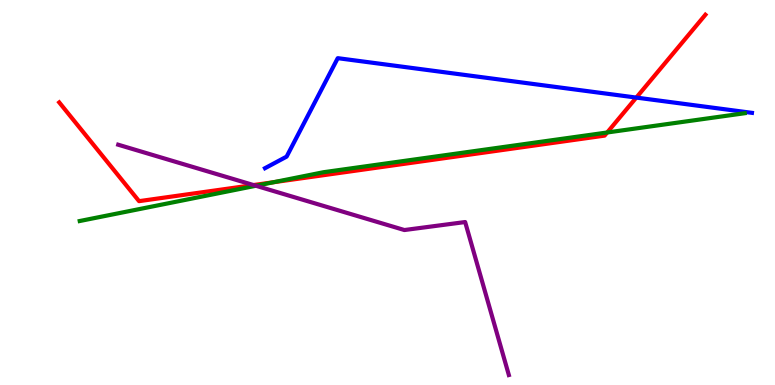[{'lines': ['blue', 'red'], 'intersections': [{'x': 8.21, 'y': 7.47}]}, {'lines': ['green', 'red'], 'intersections': [{'x': 3.53, 'y': 5.27}, {'x': 7.83, 'y': 6.56}]}, {'lines': ['purple', 'red'], 'intersections': [{'x': 3.27, 'y': 5.19}]}, {'lines': ['blue', 'green'], 'intersections': []}, {'lines': ['blue', 'purple'], 'intersections': []}, {'lines': ['green', 'purple'], 'intersections': [{'x': 3.3, 'y': 5.18}]}]